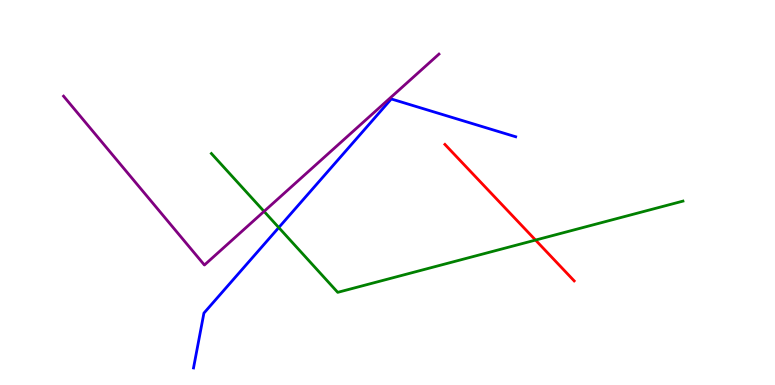[{'lines': ['blue', 'red'], 'intersections': []}, {'lines': ['green', 'red'], 'intersections': [{'x': 6.91, 'y': 3.76}]}, {'lines': ['purple', 'red'], 'intersections': []}, {'lines': ['blue', 'green'], 'intersections': [{'x': 3.6, 'y': 4.09}]}, {'lines': ['blue', 'purple'], 'intersections': []}, {'lines': ['green', 'purple'], 'intersections': [{'x': 3.41, 'y': 4.51}]}]